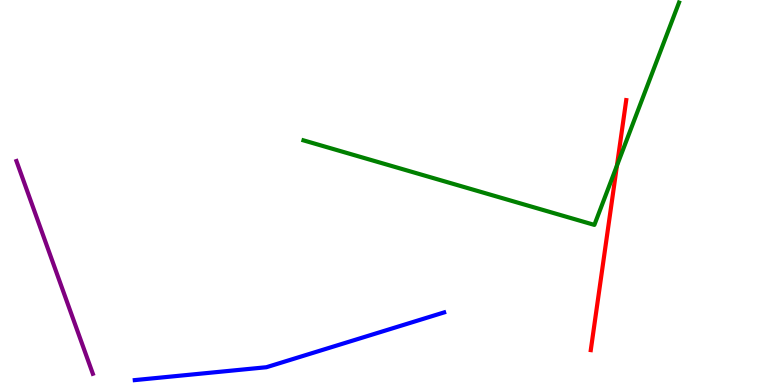[{'lines': ['blue', 'red'], 'intersections': []}, {'lines': ['green', 'red'], 'intersections': [{'x': 7.96, 'y': 5.7}]}, {'lines': ['purple', 'red'], 'intersections': []}, {'lines': ['blue', 'green'], 'intersections': []}, {'lines': ['blue', 'purple'], 'intersections': []}, {'lines': ['green', 'purple'], 'intersections': []}]